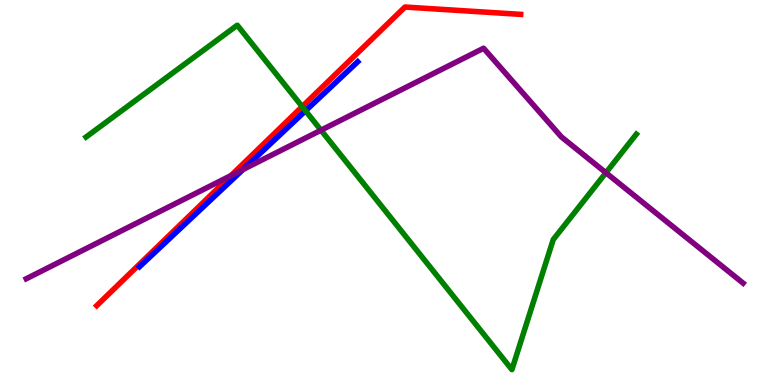[{'lines': ['blue', 'red'], 'intersections': []}, {'lines': ['green', 'red'], 'intersections': [{'x': 3.9, 'y': 7.23}]}, {'lines': ['purple', 'red'], 'intersections': [{'x': 2.98, 'y': 5.44}]}, {'lines': ['blue', 'green'], 'intersections': [{'x': 3.94, 'y': 7.12}]}, {'lines': ['blue', 'purple'], 'intersections': [{'x': 3.14, 'y': 5.6}]}, {'lines': ['green', 'purple'], 'intersections': [{'x': 4.14, 'y': 6.62}, {'x': 7.82, 'y': 5.51}]}]